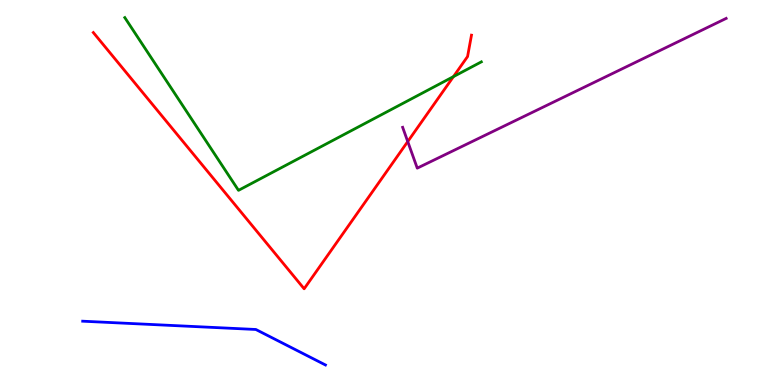[{'lines': ['blue', 'red'], 'intersections': []}, {'lines': ['green', 'red'], 'intersections': [{'x': 5.85, 'y': 8.01}]}, {'lines': ['purple', 'red'], 'intersections': [{'x': 5.26, 'y': 6.32}]}, {'lines': ['blue', 'green'], 'intersections': []}, {'lines': ['blue', 'purple'], 'intersections': []}, {'lines': ['green', 'purple'], 'intersections': []}]